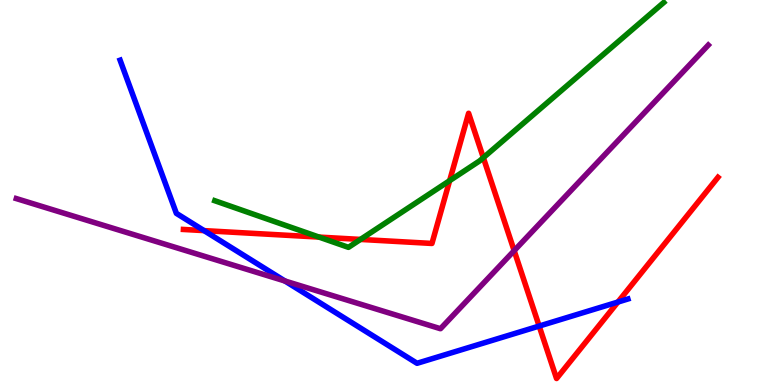[{'lines': ['blue', 'red'], 'intersections': [{'x': 2.63, 'y': 4.01}, {'x': 6.96, 'y': 1.53}, {'x': 7.97, 'y': 2.15}]}, {'lines': ['green', 'red'], 'intersections': [{'x': 4.12, 'y': 3.84}, {'x': 4.65, 'y': 3.78}, {'x': 5.8, 'y': 5.31}, {'x': 6.24, 'y': 5.9}]}, {'lines': ['purple', 'red'], 'intersections': [{'x': 6.63, 'y': 3.49}]}, {'lines': ['blue', 'green'], 'intersections': []}, {'lines': ['blue', 'purple'], 'intersections': [{'x': 3.68, 'y': 2.7}]}, {'lines': ['green', 'purple'], 'intersections': []}]